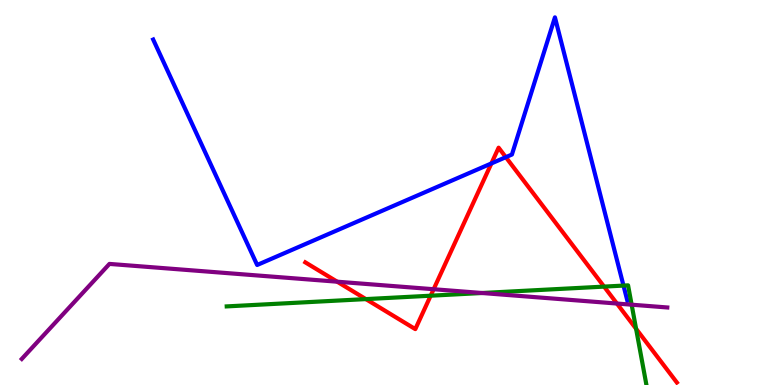[{'lines': ['blue', 'red'], 'intersections': [{'x': 6.34, 'y': 5.76}, {'x': 6.53, 'y': 5.92}]}, {'lines': ['green', 'red'], 'intersections': [{'x': 4.72, 'y': 2.23}, {'x': 5.56, 'y': 2.32}, {'x': 7.79, 'y': 2.56}, {'x': 8.21, 'y': 1.46}]}, {'lines': ['purple', 'red'], 'intersections': [{'x': 4.35, 'y': 2.68}, {'x': 5.6, 'y': 2.49}, {'x': 7.96, 'y': 2.12}]}, {'lines': ['blue', 'green'], 'intersections': [{'x': 8.05, 'y': 2.58}]}, {'lines': ['blue', 'purple'], 'intersections': []}, {'lines': ['green', 'purple'], 'intersections': [{'x': 6.22, 'y': 2.39}, {'x': 8.15, 'y': 2.09}]}]